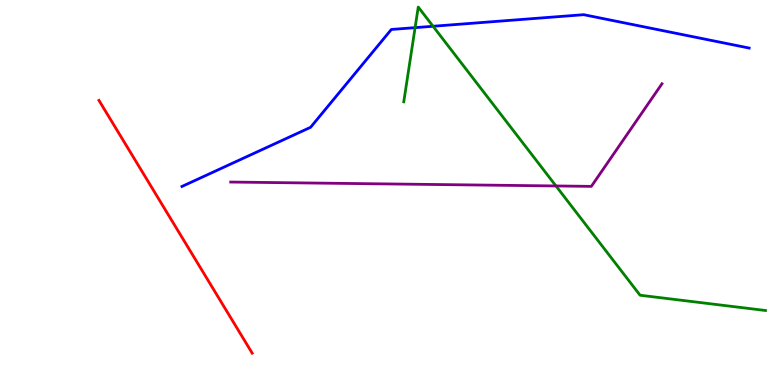[{'lines': ['blue', 'red'], 'intersections': []}, {'lines': ['green', 'red'], 'intersections': []}, {'lines': ['purple', 'red'], 'intersections': []}, {'lines': ['blue', 'green'], 'intersections': [{'x': 5.36, 'y': 9.28}, {'x': 5.59, 'y': 9.32}]}, {'lines': ['blue', 'purple'], 'intersections': []}, {'lines': ['green', 'purple'], 'intersections': [{'x': 7.17, 'y': 5.17}]}]